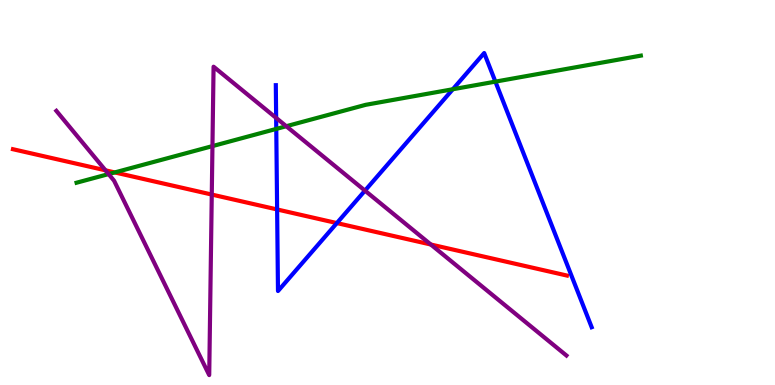[{'lines': ['blue', 'red'], 'intersections': [{'x': 3.58, 'y': 4.56}, {'x': 4.35, 'y': 4.21}]}, {'lines': ['green', 'red'], 'intersections': [{'x': 1.48, 'y': 5.52}]}, {'lines': ['purple', 'red'], 'intersections': [{'x': 1.36, 'y': 5.58}, {'x': 2.73, 'y': 4.95}, {'x': 5.56, 'y': 3.65}]}, {'lines': ['blue', 'green'], 'intersections': [{'x': 3.56, 'y': 6.65}, {'x': 5.84, 'y': 7.68}, {'x': 6.39, 'y': 7.88}]}, {'lines': ['blue', 'purple'], 'intersections': [{'x': 3.56, 'y': 6.94}, {'x': 4.71, 'y': 5.05}]}, {'lines': ['green', 'purple'], 'intersections': [{'x': 1.4, 'y': 5.48}, {'x': 2.74, 'y': 6.21}, {'x': 3.69, 'y': 6.72}]}]